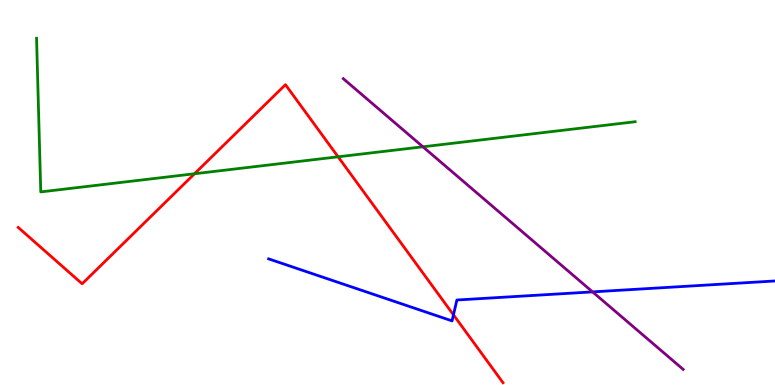[{'lines': ['blue', 'red'], 'intersections': [{'x': 5.85, 'y': 1.82}]}, {'lines': ['green', 'red'], 'intersections': [{'x': 2.51, 'y': 5.49}, {'x': 4.36, 'y': 5.93}]}, {'lines': ['purple', 'red'], 'intersections': []}, {'lines': ['blue', 'green'], 'intersections': []}, {'lines': ['blue', 'purple'], 'intersections': [{'x': 7.65, 'y': 2.42}]}, {'lines': ['green', 'purple'], 'intersections': [{'x': 5.46, 'y': 6.19}]}]